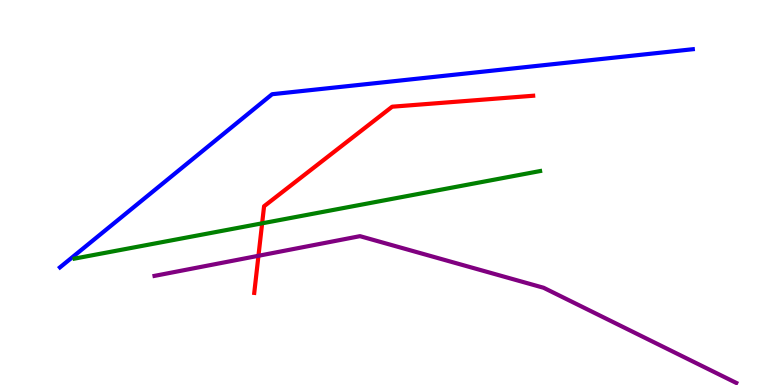[{'lines': ['blue', 'red'], 'intersections': []}, {'lines': ['green', 'red'], 'intersections': [{'x': 3.38, 'y': 4.2}]}, {'lines': ['purple', 'red'], 'intersections': [{'x': 3.33, 'y': 3.36}]}, {'lines': ['blue', 'green'], 'intersections': []}, {'lines': ['blue', 'purple'], 'intersections': []}, {'lines': ['green', 'purple'], 'intersections': []}]